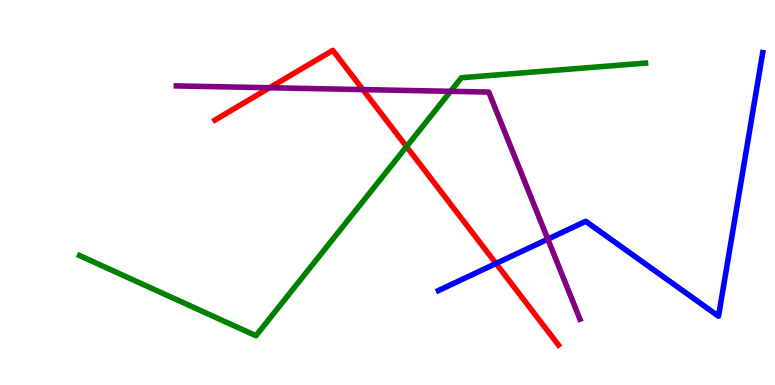[{'lines': ['blue', 'red'], 'intersections': [{'x': 6.4, 'y': 3.16}]}, {'lines': ['green', 'red'], 'intersections': [{'x': 5.25, 'y': 6.19}]}, {'lines': ['purple', 'red'], 'intersections': [{'x': 3.48, 'y': 7.72}, {'x': 4.68, 'y': 7.67}]}, {'lines': ['blue', 'green'], 'intersections': []}, {'lines': ['blue', 'purple'], 'intersections': [{'x': 7.07, 'y': 3.79}]}, {'lines': ['green', 'purple'], 'intersections': [{'x': 5.81, 'y': 7.63}]}]